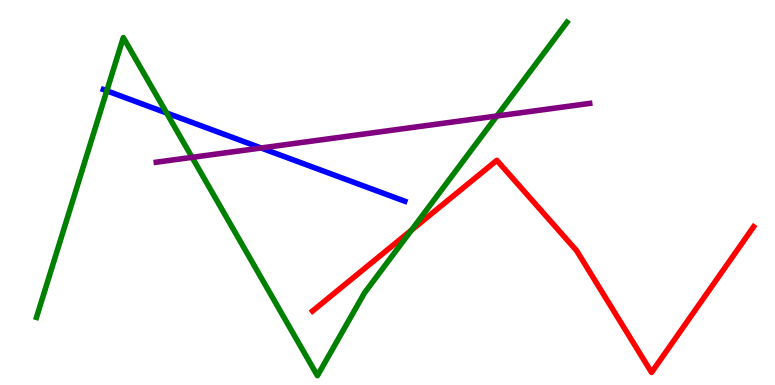[{'lines': ['blue', 'red'], 'intersections': []}, {'lines': ['green', 'red'], 'intersections': [{'x': 5.31, 'y': 4.02}]}, {'lines': ['purple', 'red'], 'intersections': []}, {'lines': ['blue', 'green'], 'intersections': [{'x': 1.38, 'y': 7.64}, {'x': 2.15, 'y': 7.07}]}, {'lines': ['blue', 'purple'], 'intersections': [{'x': 3.37, 'y': 6.16}]}, {'lines': ['green', 'purple'], 'intersections': [{'x': 2.48, 'y': 5.91}, {'x': 6.41, 'y': 6.99}]}]